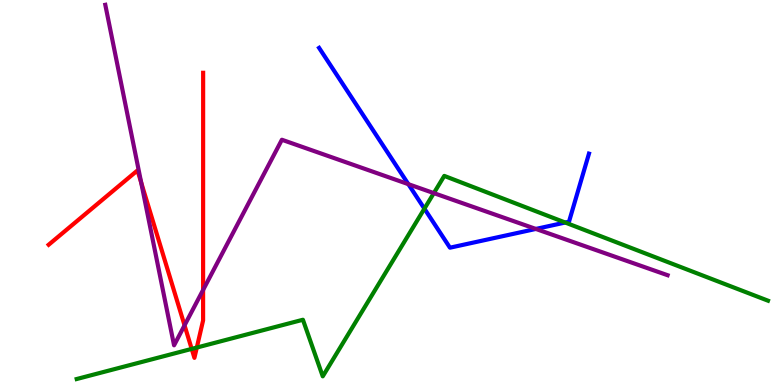[{'lines': ['blue', 'red'], 'intersections': []}, {'lines': ['green', 'red'], 'intersections': [{'x': 2.47, 'y': 0.938}, {'x': 2.54, 'y': 0.973}]}, {'lines': ['purple', 'red'], 'intersections': [{'x': 1.82, 'y': 5.26}, {'x': 2.38, 'y': 1.55}, {'x': 2.62, 'y': 2.47}]}, {'lines': ['blue', 'green'], 'intersections': [{'x': 5.48, 'y': 4.58}, {'x': 7.29, 'y': 4.22}]}, {'lines': ['blue', 'purple'], 'intersections': [{'x': 5.27, 'y': 5.22}, {'x': 6.91, 'y': 4.05}]}, {'lines': ['green', 'purple'], 'intersections': [{'x': 5.6, 'y': 4.98}]}]